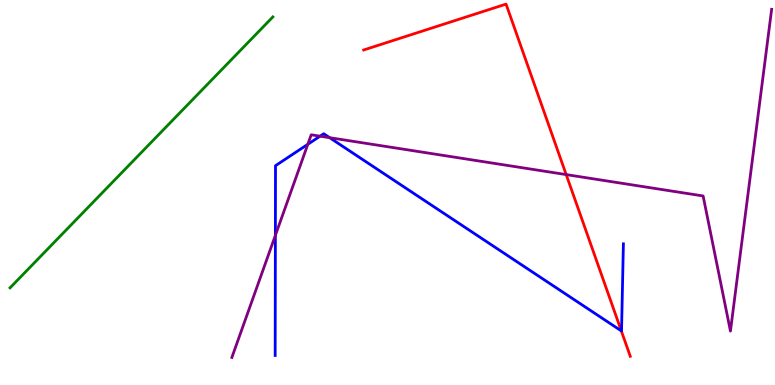[{'lines': ['blue', 'red'], 'intersections': [{'x': 8.02, 'y': 1.41}]}, {'lines': ['green', 'red'], 'intersections': []}, {'lines': ['purple', 'red'], 'intersections': [{'x': 7.31, 'y': 5.47}]}, {'lines': ['blue', 'green'], 'intersections': []}, {'lines': ['blue', 'purple'], 'intersections': [{'x': 3.55, 'y': 3.89}, {'x': 3.97, 'y': 6.25}, {'x': 4.13, 'y': 6.46}, {'x': 4.25, 'y': 6.42}]}, {'lines': ['green', 'purple'], 'intersections': []}]